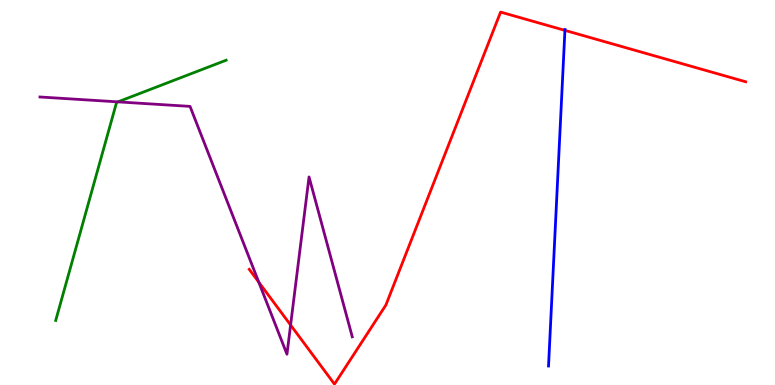[{'lines': ['blue', 'red'], 'intersections': [{'x': 7.29, 'y': 9.21}]}, {'lines': ['green', 'red'], 'intersections': []}, {'lines': ['purple', 'red'], 'intersections': [{'x': 3.34, 'y': 2.67}, {'x': 3.75, 'y': 1.56}]}, {'lines': ['blue', 'green'], 'intersections': []}, {'lines': ['blue', 'purple'], 'intersections': []}, {'lines': ['green', 'purple'], 'intersections': [{'x': 1.52, 'y': 7.35}]}]